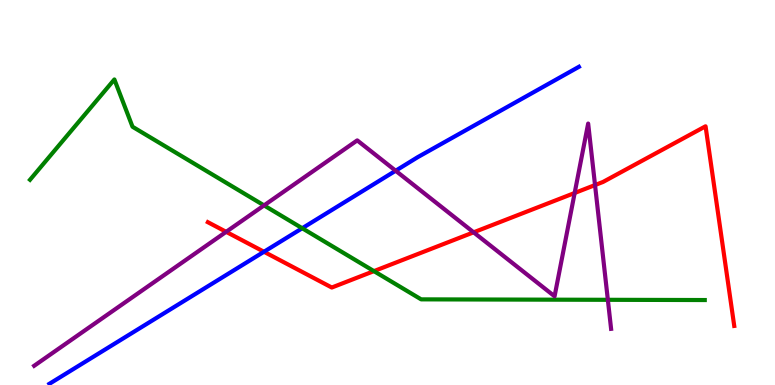[{'lines': ['blue', 'red'], 'intersections': [{'x': 3.41, 'y': 3.46}]}, {'lines': ['green', 'red'], 'intersections': [{'x': 4.82, 'y': 2.96}]}, {'lines': ['purple', 'red'], 'intersections': [{'x': 2.92, 'y': 3.98}, {'x': 6.11, 'y': 3.97}, {'x': 7.42, 'y': 4.99}, {'x': 7.68, 'y': 5.19}]}, {'lines': ['blue', 'green'], 'intersections': [{'x': 3.9, 'y': 4.07}]}, {'lines': ['blue', 'purple'], 'intersections': [{'x': 5.11, 'y': 5.57}]}, {'lines': ['green', 'purple'], 'intersections': [{'x': 3.41, 'y': 4.66}, {'x': 7.84, 'y': 2.21}]}]